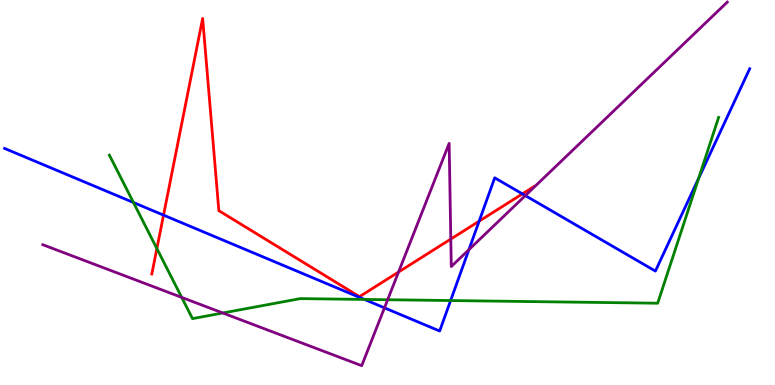[{'lines': ['blue', 'red'], 'intersections': [{'x': 2.11, 'y': 4.41}, {'x': 6.18, 'y': 4.26}, {'x': 6.74, 'y': 4.96}]}, {'lines': ['green', 'red'], 'intersections': [{'x': 2.02, 'y': 3.54}]}, {'lines': ['purple', 'red'], 'intersections': [{'x': 5.14, 'y': 2.93}, {'x': 5.82, 'y': 3.79}]}, {'lines': ['blue', 'green'], 'intersections': [{'x': 1.72, 'y': 4.74}, {'x': 4.7, 'y': 2.22}, {'x': 5.81, 'y': 2.19}, {'x': 9.01, 'y': 5.37}]}, {'lines': ['blue', 'purple'], 'intersections': [{'x': 4.96, 'y': 2.0}, {'x': 6.05, 'y': 3.52}, {'x': 6.78, 'y': 4.92}]}, {'lines': ['green', 'purple'], 'intersections': [{'x': 2.34, 'y': 2.28}, {'x': 2.87, 'y': 1.87}, {'x': 5.0, 'y': 2.21}]}]